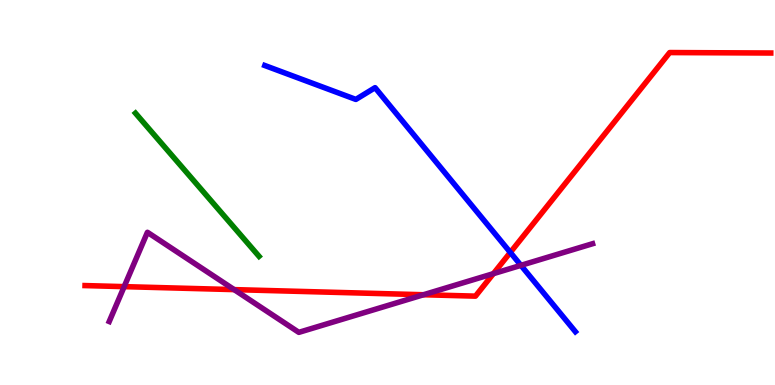[{'lines': ['blue', 'red'], 'intersections': [{'x': 6.58, 'y': 3.44}]}, {'lines': ['green', 'red'], 'intersections': []}, {'lines': ['purple', 'red'], 'intersections': [{'x': 1.6, 'y': 2.55}, {'x': 3.02, 'y': 2.48}, {'x': 5.46, 'y': 2.34}, {'x': 6.37, 'y': 2.89}]}, {'lines': ['blue', 'green'], 'intersections': []}, {'lines': ['blue', 'purple'], 'intersections': [{'x': 6.72, 'y': 3.11}]}, {'lines': ['green', 'purple'], 'intersections': []}]